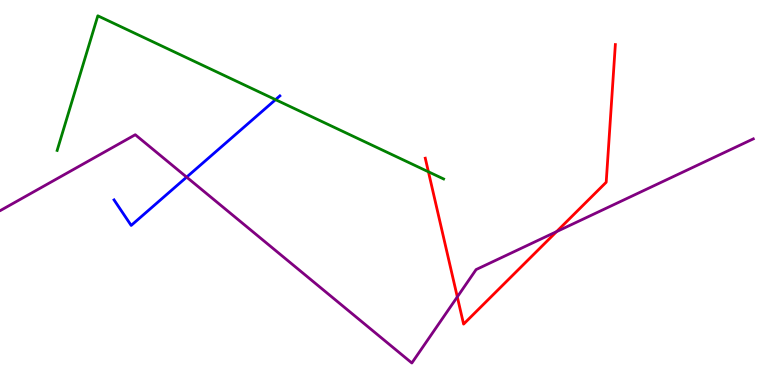[{'lines': ['blue', 'red'], 'intersections': []}, {'lines': ['green', 'red'], 'intersections': [{'x': 5.53, 'y': 5.54}]}, {'lines': ['purple', 'red'], 'intersections': [{'x': 5.9, 'y': 2.29}, {'x': 7.18, 'y': 3.98}]}, {'lines': ['blue', 'green'], 'intersections': [{'x': 3.56, 'y': 7.41}]}, {'lines': ['blue', 'purple'], 'intersections': [{'x': 2.41, 'y': 5.4}]}, {'lines': ['green', 'purple'], 'intersections': []}]